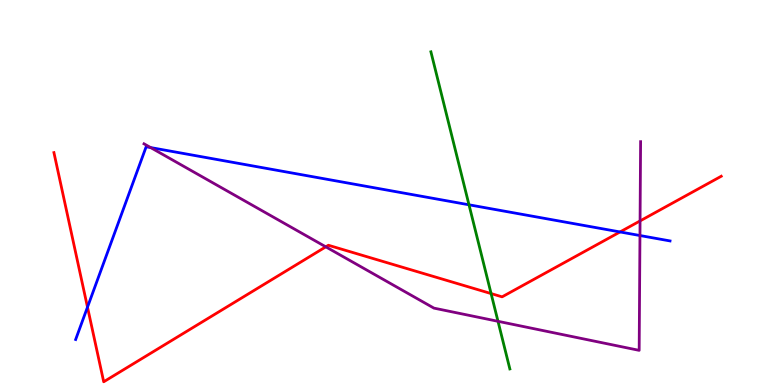[{'lines': ['blue', 'red'], 'intersections': [{'x': 1.13, 'y': 2.02}, {'x': 8.0, 'y': 3.98}]}, {'lines': ['green', 'red'], 'intersections': [{'x': 6.34, 'y': 2.37}]}, {'lines': ['purple', 'red'], 'intersections': [{'x': 4.2, 'y': 3.59}, {'x': 8.26, 'y': 4.26}]}, {'lines': ['blue', 'green'], 'intersections': [{'x': 6.05, 'y': 4.68}]}, {'lines': ['blue', 'purple'], 'intersections': [{'x': 1.94, 'y': 6.17}, {'x': 8.26, 'y': 3.88}]}, {'lines': ['green', 'purple'], 'intersections': [{'x': 6.43, 'y': 1.65}]}]